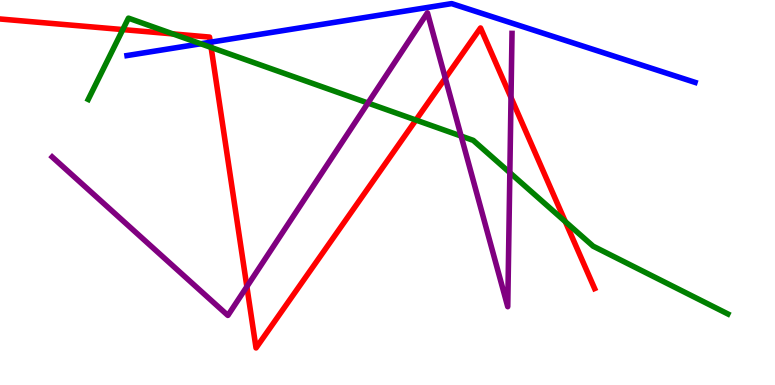[{'lines': ['blue', 'red'], 'intersections': [{'x': 2.71, 'y': 8.9}]}, {'lines': ['green', 'red'], 'intersections': [{'x': 1.58, 'y': 9.23}, {'x': 2.23, 'y': 9.12}, {'x': 2.72, 'y': 8.77}, {'x': 5.37, 'y': 6.88}, {'x': 7.29, 'y': 4.24}]}, {'lines': ['purple', 'red'], 'intersections': [{'x': 3.19, 'y': 2.55}, {'x': 5.75, 'y': 7.97}, {'x': 6.59, 'y': 7.46}]}, {'lines': ['blue', 'green'], 'intersections': [{'x': 2.59, 'y': 8.86}]}, {'lines': ['blue', 'purple'], 'intersections': []}, {'lines': ['green', 'purple'], 'intersections': [{'x': 4.75, 'y': 7.32}, {'x': 5.95, 'y': 6.47}, {'x': 6.58, 'y': 5.52}]}]